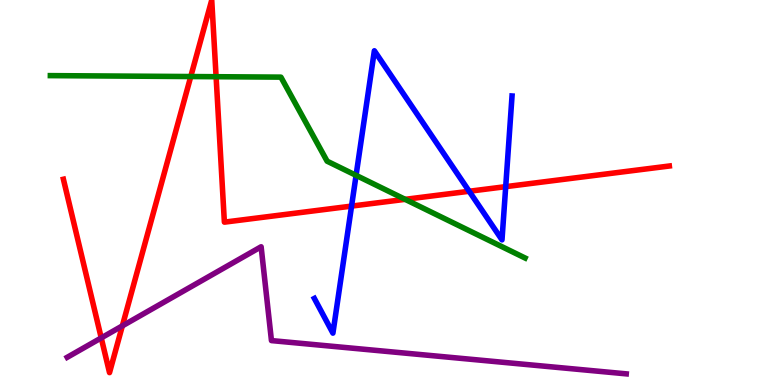[{'lines': ['blue', 'red'], 'intersections': [{'x': 4.54, 'y': 4.65}, {'x': 6.05, 'y': 5.03}, {'x': 6.53, 'y': 5.15}]}, {'lines': ['green', 'red'], 'intersections': [{'x': 2.46, 'y': 8.01}, {'x': 2.79, 'y': 8.01}, {'x': 5.23, 'y': 4.82}]}, {'lines': ['purple', 'red'], 'intersections': [{'x': 1.31, 'y': 1.22}, {'x': 1.58, 'y': 1.54}]}, {'lines': ['blue', 'green'], 'intersections': [{'x': 4.59, 'y': 5.45}]}, {'lines': ['blue', 'purple'], 'intersections': []}, {'lines': ['green', 'purple'], 'intersections': []}]